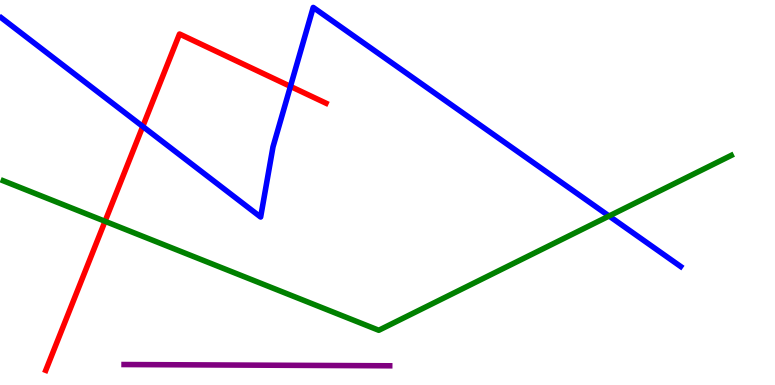[{'lines': ['blue', 'red'], 'intersections': [{'x': 1.84, 'y': 6.72}, {'x': 3.75, 'y': 7.76}]}, {'lines': ['green', 'red'], 'intersections': [{'x': 1.36, 'y': 4.25}]}, {'lines': ['purple', 'red'], 'intersections': []}, {'lines': ['blue', 'green'], 'intersections': [{'x': 7.86, 'y': 4.39}]}, {'lines': ['blue', 'purple'], 'intersections': []}, {'lines': ['green', 'purple'], 'intersections': []}]